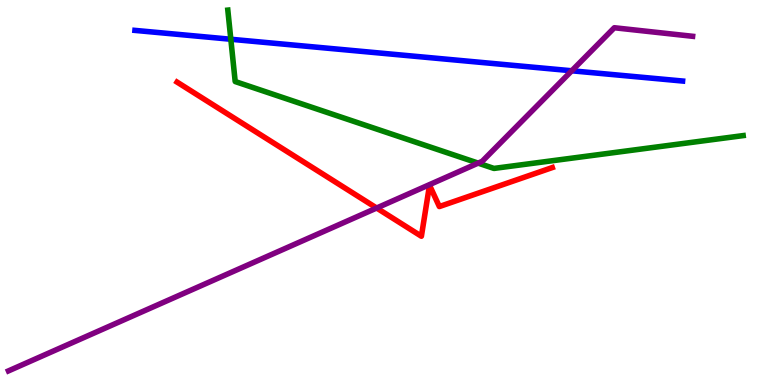[{'lines': ['blue', 'red'], 'intersections': []}, {'lines': ['green', 'red'], 'intersections': []}, {'lines': ['purple', 'red'], 'intersections': [{'x': 4.86, 'y': 4.6}]}, {'lines': ['blue', 'green'], 'intersections': [{'x': 2.98, 'y': 8.98}]}, {'lines': ['blue', 'purple'], 'intersections': [{'x': 7.38, 'y': 8.16}]}, {'lines': ['green', 'purple'], 'intersections': [{'x': 6.17, 'y': 5.76}]}]